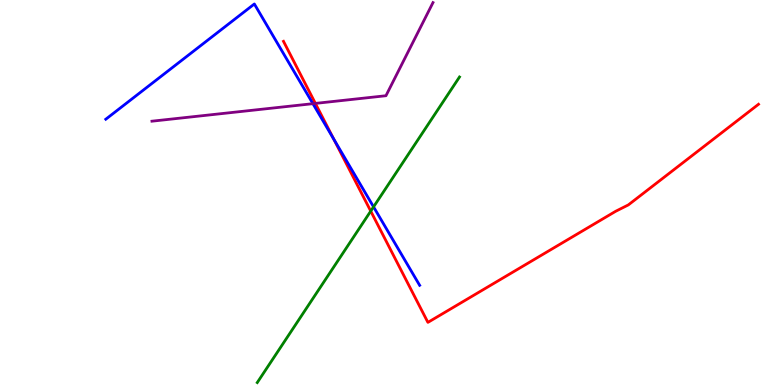[{'lines': ['blue', 'red'], 'intersections': [{'x': 4.31, 'y': 6.39}]}, {'lines': ['green', 'red'], 'intersections': [{'x': 4.78, 'y': 4.52}]}, {'lines': ['purple', 'red'], 'intersections': [{'x': 4.07, 'y': 7.31}]}, {'lines': ['blue', 'green'], 'intersections': [{'x': 4.82, 'y': 4.63}]}, {'lines': ['blue', 'purple'], 'intersections': [{'x': 4.04, 'y': 7.31}]}, {'lines': ['green', 'purple'], 'intersections': []}]